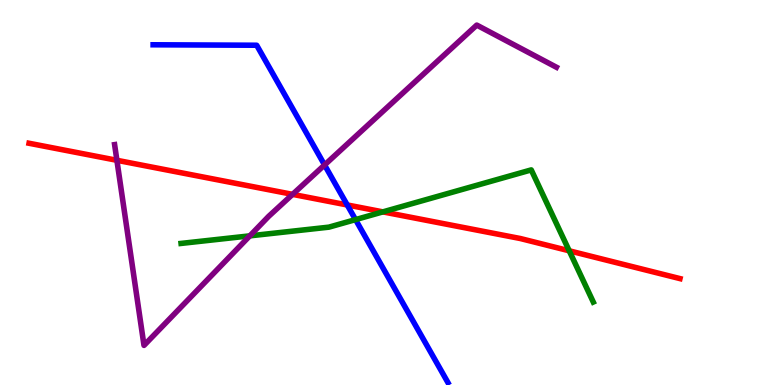[{'lines': ['blue', 'red'], 'intersections': [{'x': 4.48, 'y': 4.68}]}, {'lines': ['green', 'red'], 'intersections': [{'x': 4.94, 'y': 4.5}, {'x': 7.34, 'y': 3.49}]}, {'lines': ['purple', 'red'], 'intersections': [{'x': 1.51, 'y': 5.84}, {'x': 3.78, 'y': 4.95}]}, {'lines': ['blue', 'green'], 'intersections': [{'x': 4.59, 'y': 4.3}]}, {'lines': ['blue', 'purple'], 'intersections': [{'x': 4.19, 'y': 5.72}]}, {'lines': ['green', 'purple'], 'intersections': [{'x': 3.22, 'y': 3.87}]}]